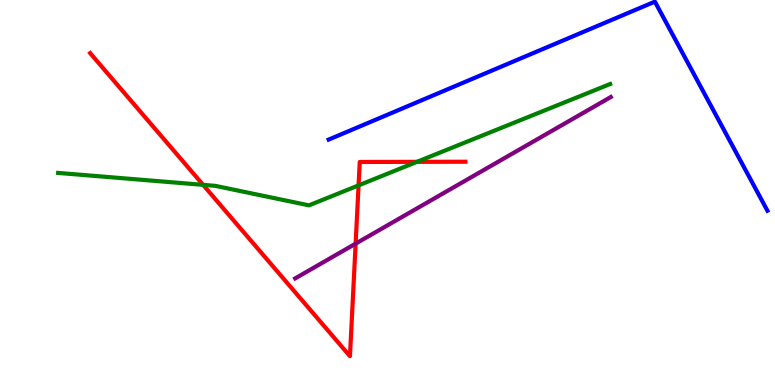[{'lines': ['blue', 'red'], 'intersections': []}, {'lines': ['green', 'red'], 'intersections': [{'x': 2.62, 'y': 5.2}, {'x': 4.63, 'y': 5.19}, {'x': 5.38, 'y': 5.8}]}, {'lines': ['purple', 'red'], 'intersections': [{'x': 4.59, 'y': 3.67}]}, {'lines': ['blue', 'green'], 'intersections': []}, {'lines': ['blue', 'purple'], 'intersections': []}, {'lines': ['green', 'purple'], 'intersections': []}]